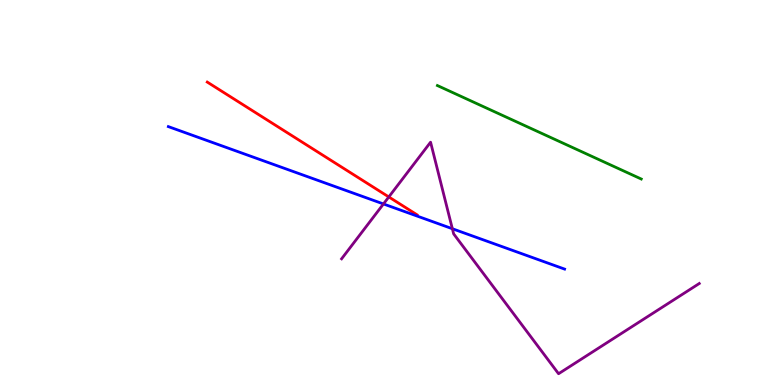[{'lines': ['blue', 'red'], 'intersections': []}, {'lines': ['green', 'red'], 'intersections': []}, {'lines': ['purple', 'red'], 'intersections': [{'x': 5.02, 'y': 4.88}]}, {'lines': ['blue', 'green'], 'intersections': []}, {'lines': ['blue', 'purple'], 'intersections': [{'x': 4.95, 'y': 4.7}, {'x': 5.84, 'y': 4.06}]}, {'lines': ['green', 'purple'], 'intersections': []}]